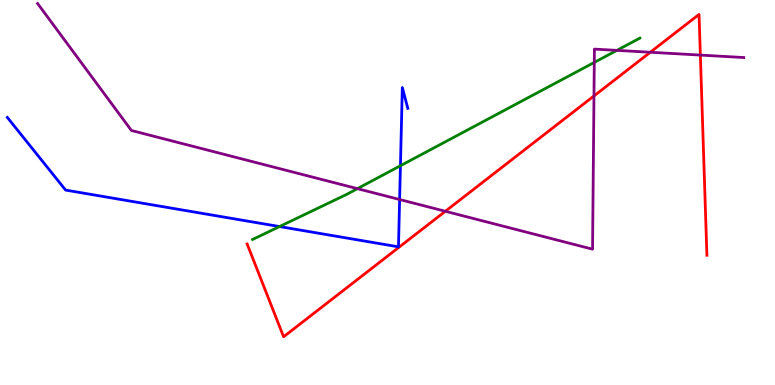[{'lines': ['blue', 'red'], 'intersections': []}, {'lines': ['green', 'red'], 'intersections': []}, {'lines': ['purple', 'red'], 'intersections': [{'x': 5.75, 'y': 4.51}, {'x': 7.66, 'y': 7.51}, {'x': 8.39, 'y': 8.64}, {'x': 9.04, 'y': 8.57}]}, {'lines': ['blue', 'green'], 'intersections': [{'x': 3.61, 'y': 4.12}, {'x': 5.17, 'y': 5.7}]}, {'lines': ['blue', 'purple'], 'intersections': [{'x': 5.16, 'y': 4.82}]}, {'lines': ['green', 'purple'], 'intersections': [{'x': 4.61, 'y': 5.1}, {'x': 7.67, 'y': 8.38}, {'x': 7.96, 'y': 8.69}]}]